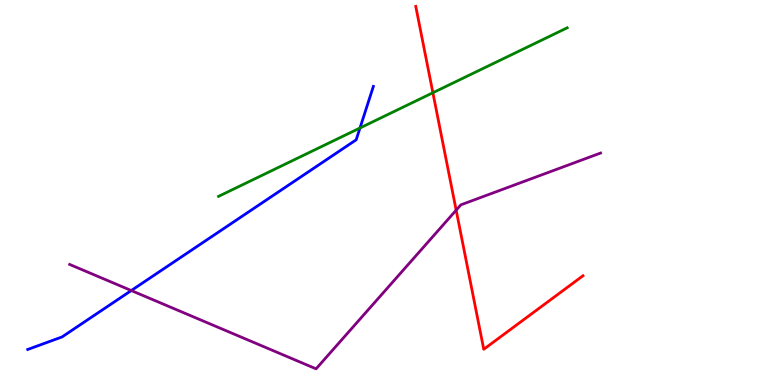[{'lines': ['blue', 'red'], 'intersections': []}, {'lines': ['green', 'red'], 'intersections': [{'x': 5.59, 'y': 7.59}]}, {'lines': ['purple', 'red'], 'intersections': [{'x': 5.89, 'y': 4.54}]}, {'lines': ['blue', 'green'], 'intersections': [{'x': 4.64, 'y': 6.68}]}, {'lines': ['blue', 'purple'], 'intersections': [{'x': 1.69, 'y': 2.45}]}, {'lines': ['green', 'purple'], 'intersections': []}]